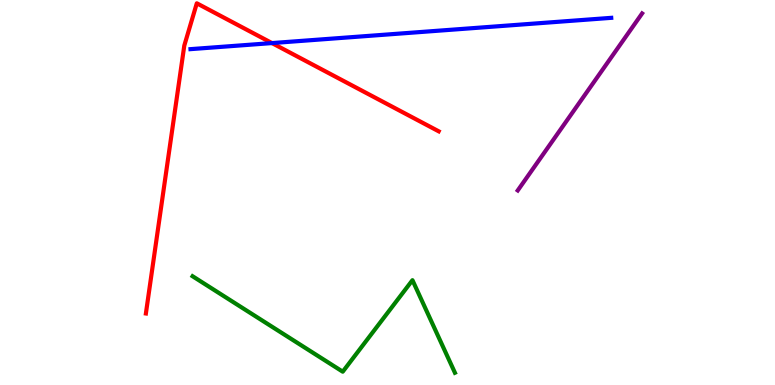[{'lines': ['blue', 'red'], 'intersections': [{'x': 3.51, 'y': 8.88}]}, {'lines': ['green', 'red'], 'intersections': []}, {'lines': ['purple', 'red'], 'intersections': []}, {'lines': ['blue', 'green'], 'intersections': []}, {'lines': ['blue', 'purple'], 'intersections': []}, {'lines': ['green', 'purple'], 'intersections': []}]